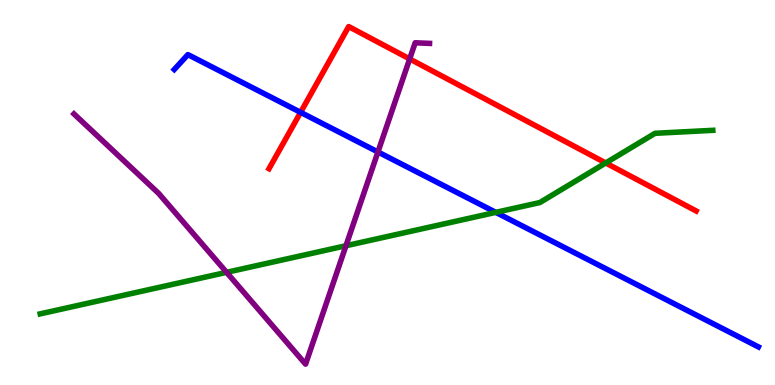[{'lines': ['blue', 'red'], 'intersections': [{'x': 3.88, 'y': 7.08}]}, {'lines': ['green', 'red'], 'intersections': [{'x': 7.82, 'y': 5.77}]}, {'lines': ['purple', 'red'], 'intersections': [{'x': 5.29, 'y': 8.47}]}, {'lines': ['blue', 'green'], 'intersections': [{'x': 6.4, 'y': 4.48}]}, {'lines': ['blue', 'purple'], 'intersections': [{'x': 4.88, 'y': 6.05}]}, {'lines': ['green', 'purple'], 'intersections': [{'x': 2.92, 'y': 2.93}, {'x': 4.46, 'y': 3.62}]}]